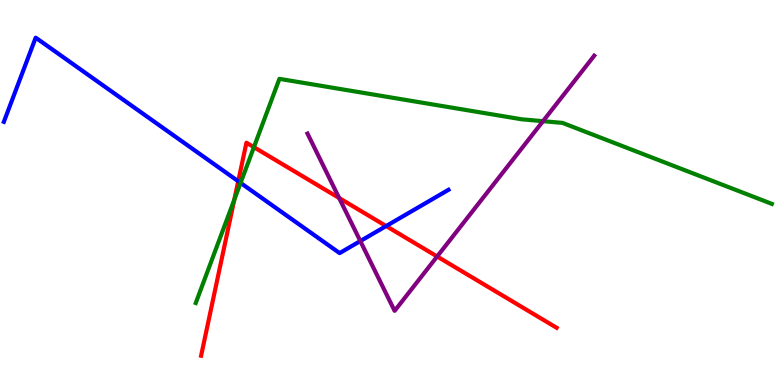[{'lines': ['blue', 'red'], 'intersections': [{'x': 3.07, 'y': 5.29}, {'x': 4.98, 'y': 4.13}]}, {'lines': ['green', 'red'], 'intersections': [{'x': 3.02, 'y': 4.81}, {'x': 3.28, 'y': 6.18}]}, {'lines': ['purple', 'red'], 'intersections': [{'x': 4.38, 'y': 4.86}, {'x': 5.64, 'y': 3.34}]}, {'lines': ['blue', 'green'], 'intersections': [{'x': 3.1, 'y': 5.25}]}, {'lines': ['blue', 'purple'], 'intersections': [{'x': 4.65, 'y': 3.74}]}, {'lines': ['green', 'purple'], 'intersections': [{'x': 7.01, 'y': 6.85}]}]